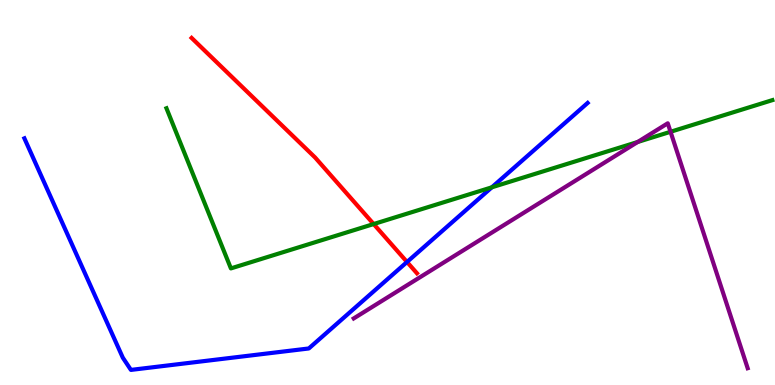[{'lines': ['blue', 'red'], 'intersections': [{'x': 5.25, 'y': 3.2}]}, {'lines': ['green', 'red'], 'intersections': [{'x': 4.82, 'y': 4.18}]}, {'lines': ['purple', 'red'], 'intersections': []}, {'lines': ['blue', 'green'], 'intersections': [{'x': 6.35, 'y': 5.13}]}, {'lines': ['blue', 'purple'], 'intersections': []}, {'lines': ['green', 'purple'], 'intersections': [{'x': 8.23, 'y': 6.31}, {'x': 8.65, 'y': 6.58}]}]